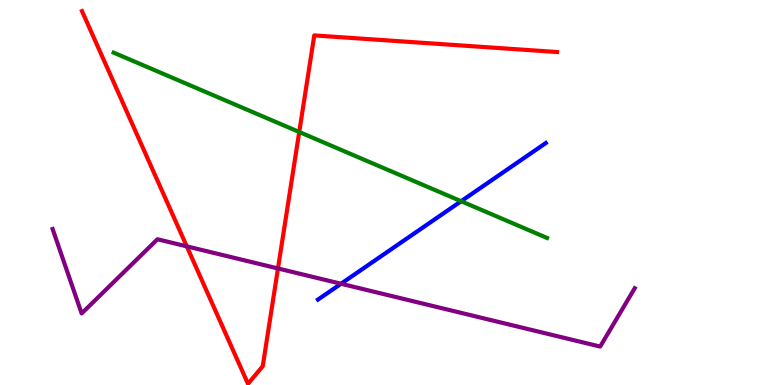[{'lines': ['blue', 'red'], 'intersections': []}, {'lines': ['green', 'red'], 'intersections': [{'x': 3.86, 'y': 6.57}]}, {'lines': ['purple', 'red'], 'intersections': [{'x': 2.41, 'y': 3.6}, {'x': 3.59, 'y': 3.03}]}, {'lines': ['blue', 'green'], 'intersections': [{'x': 5.95, 'y': 4.77}]}, {'lines': ['blue', 'purple'], 'intersections': [{'x': 4.4, 'y': 2.63}]}, {'lines': ['green', 'purple'], 'intersections': []}]